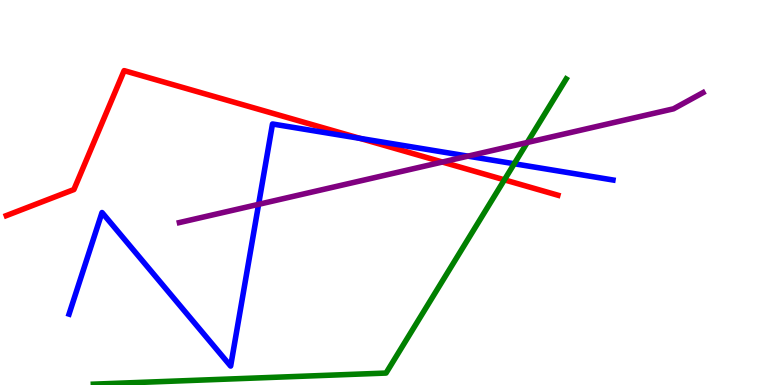[{'lines': ['blue', 'red'], 'intersections': [{'x': 4.65, 'y': 6.41}]}, {'lines': ['green', 'red'], 'intersections': [{'x': 6.51, 'y': 5.33}]}, {'lines': ['purple', 'red'], 'intersections': [{'x': 5.71, 'y': 5.79}]}, {'lines': ['blue', 'green'], 'intersections': [{'x': 6.64, 'y': 5.75}]}, {'lines': ['blue', 'purple'], 'intersections': [{'x': 3.34, 'y': 4.69}, {'x': 6.04, 'y': 5.94}]}, {'lines': ['green', 'purple'], 'intersections': [{'x': 6.8, 'y': 6.3}]}]